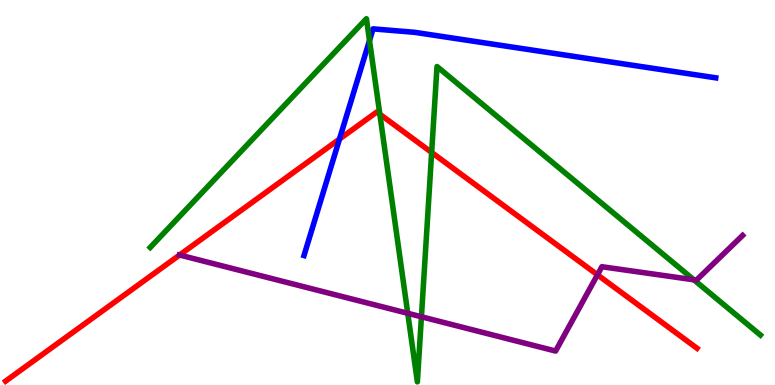[{'lines': ['blue', 'red'], 'intersections': [{'x': 4.38, 'y': 6.39}]}, {'lines': ['green', 'red'], 'intersections': [{'x': 4.9, 'y': 7.03}, {'x': 5.57, 'y': 6.04}]}, {'lines': ['purple', 'red'], 'intersections': [{'x': 2.32, 'y': 3.38}, {'x': 7.71, 'y': 2.86}]}, {'lines': ['blue', 'green'], 'intersections': [{'x': 4.77, 'y': 8.95}]}, {'lines': ['blue', 'purple'], 'intersections': []}, {'lines': ['green', 'purple'], 'intersections': [{'x': 5.26, 'y': 1.86}, {'x': 5.44, 'y': 1.77}, {'x': 8.95, 'y': 2.73}]}]